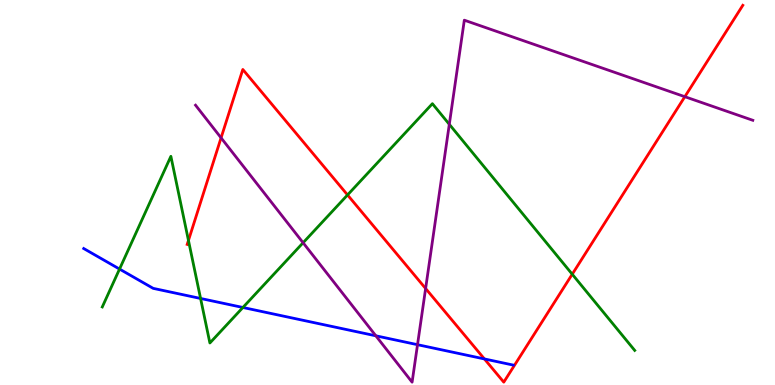[{'lines': ['blue', 'red'], 'intersections': [{'x': 6.25, 'y': 0.677}]}, {'lines': ['green', 'red'], 'intersections': [{'x': 2.43, 'y': 3.76}, {'x': 4.48, 'y': 4.94}, {'x': 7.38, 'y': 2.88}]}, {'lines': ['purple', 'red'], 'intersections': [{'x': 2.85, 'y': 6.42}, {'x': 5.49, 'y': 2.51}, {'x': 8.84, 'y': 7.49}]}, {'lines': ['blue', 'green'], 'intersections': [{'x': 1.54, 'y': 3.01}, {'x': 2.59, 'y': 2.25}, {'x': 3.13, 'y': 2.01}]}, {'lines': ['blue', 'purple'], 'intersections': [{'x': 4.85, 'y': 1.28}, {'x': 5.39, 'y': 1.05}]}, {'lines': ['green', 'purple'], 'intersections': [{'x': 3.91, 'y': 3.69}, {'x': 5.8, 'y': 6.77}]}]